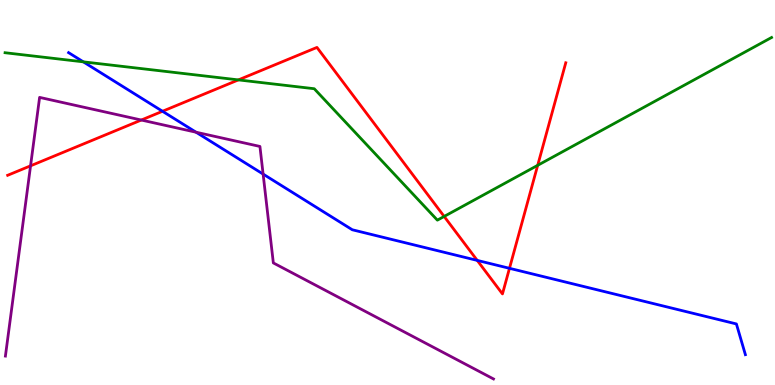[{'lines': ['blue', 'red'], 'intersections': [{'x': 2.1, 'y': 7.11}, {'x': 6.16, 'y': 3.24}, {'x': 6.57, 'y': 3.03}]}, {'lines': ['green', 'red'], 'intersections': [{'x': 3.08, 'y': 7.92}, {'x': 5.73, 'y': 4.38}, {'x': 6.94, 'y': 5.71}]}, {'lines': ['purple', 'red'], 'intersections': [{'x': 0.394, 'y': 5.69}, {'x': 1.82, 'y': 6.88}]}, {'lines': ['blue', 'green'], 'intersections': [{'x': 1.08, 'y': 8.39}]}, {'lines': ['blue', 'purple'], 'intersections': [{'x': 2.53, 'y': 6.57}, {'x': 3.39, 'y': 5.48}]}, {'lines': ['green', 'purple'], 'intersections': []}]